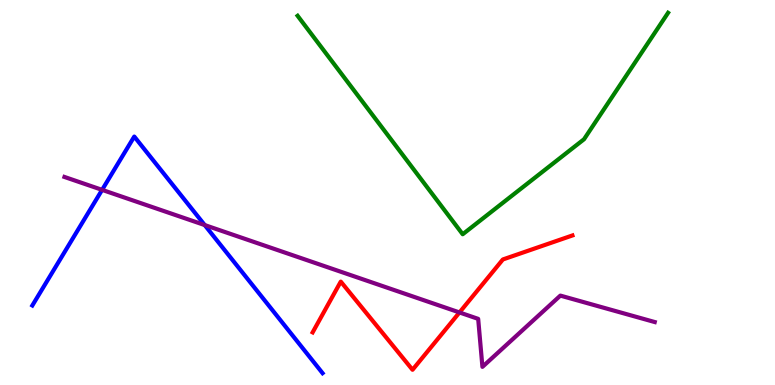[{'lines': ['blue', 'red'], 'intersections': []}, {'lines': ['green', 'red'], 'intersections': []}, {'lines': ['purple', 'red'], 'intersections': [{'x': 5.93, 'y': 1.88}]}, {'lines': ['blue', 'green'], 'intersections': []}, {'lines': ['blue', 'purple'], 'intersections': [{'x': 1.32, 'y': 5.07}, {'x': 2.64, 'y': 4.15}]}, {'lines': ['green', 'purple'], 'intersections': []}]